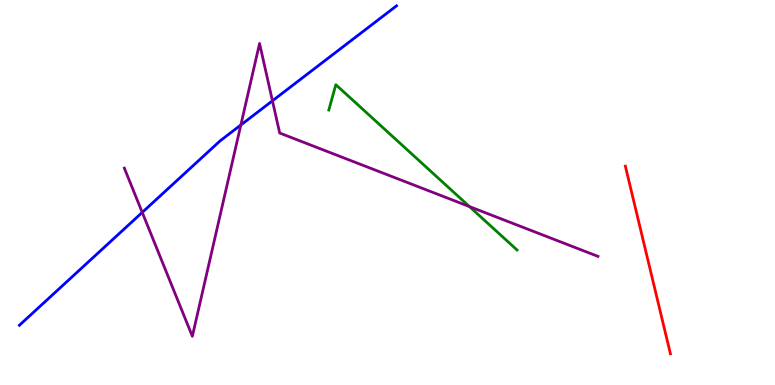[{'lines': ['blue', 'red'], 'intersections': []}, {'lines': ['green', 'red'], 'intersections': []}, {'lines': ['purple', 'red'], 'intersections': []}, {'lines': ['blue', 'green'], 'intersections': []}, {'lines': ['blue', 'purple'], 'intersections': [{'x': 1.84, 'y': 4.48}, {'x': 3.11, 'y': 6.75}, {'x': 3.52, 'y': 7.38}]}, {'lines': ['green', 'purple'], 'intersections': [{'x': 6.06, 'y': 4.63}]}]